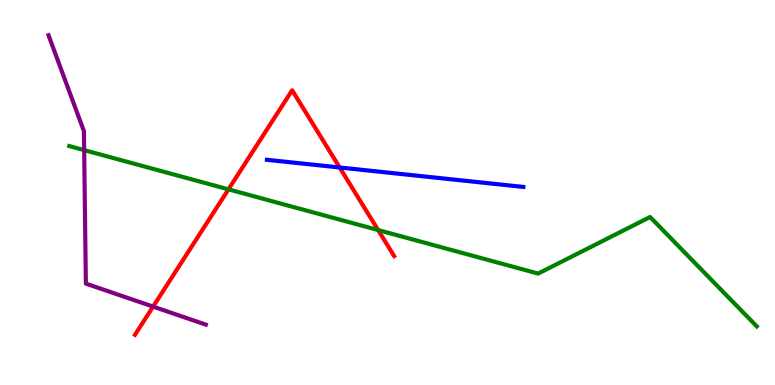[{'lines': ['blue', 'red'], 'intersections': [{'x': 4.38, 'y': 5.65}]}, {'lines': ['green', 'red'], 'intersections': [{'x': 2.95, 'y': 5.08}, {'x': 4.88, 'y': 4.02}]}, {'lines': ['purple', 'red'], 'intersections': [{'x': 1.98, 'y': 2.04}]}, {'lines': ['blue', 'green'], 'intersections': []}, {'lines': ['blue', 'purple'], 'intersections': []}, {'lines': ['green', 'purple'], 'intersections': [{'x': 1.09, 'y': 6.1}]}]